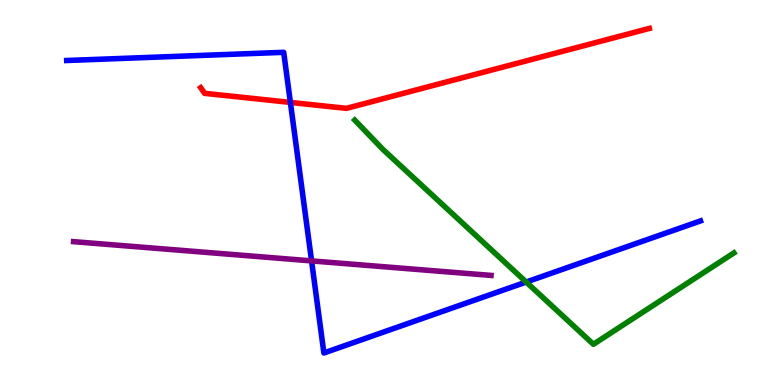[{'lines': ['blue', 'red'], 'intersections': [{'x': 3.75, 'y': 7.34}]}, {'lines': ['green', 'red'], 'intersections': []}, {'lines': ['purple', 'red'], 'intersections': []}, {'lines': ['blue', 'green'], 'intersections': [{'x': 6.79, 'y': 2.67}]}, {'lines': ['blue', 'purple'], 'intersections': [{'x': 4.02, 'y': 3.22}]}, {'lines': ['green', 'purple'], 'intersections': []}]